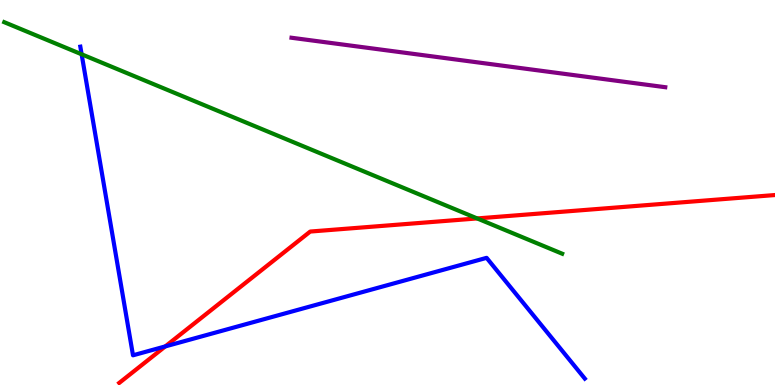[{'lines': ['blue', 'red'], 'intersections': [{'x': 2.13, 'y': 1.0}]}, {'lines': ['green', 'red'], 'intersections': [{'x': 6.16, 'y': 4.33}]}, {'lines': ['purple', 'red'], 'intersections': []}, {'lines': ['blue', 'green'], 'intersections': [{'x': 1.05, 'y': 8.59}]}, {'lines': ['blue', 'purple'], 'intersections': []}, {'lines': ['green', 'purple'], 'intersections': []}]